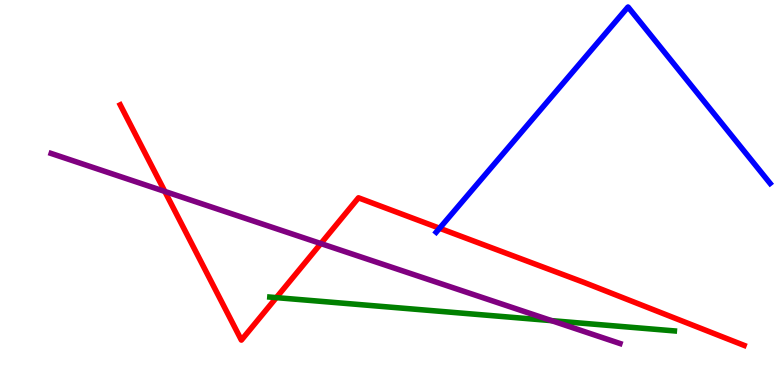[{'lines': ['blue', 'red'], 'intersections': [{'x': 5.67, 'y': 4.07}]}, {'lines': ['green', 'red'], 'intersections': [{'x': 3.57, 'y': 2.27}]}, {'lines': ['purple', 'red'], 'intersections': [{'x': 2.13, 'y': 5.03}, {'x': 4.14, 'y': 3.67}]}, {'lines': ['blue', 'green'], 'intersections': []}, {'lines': ['blue', 'purple'], 'intersections': []}, {'lines': ['green', 'purple'], 'intersections': [{'x': 7.12, 'y': 1.67}]}]